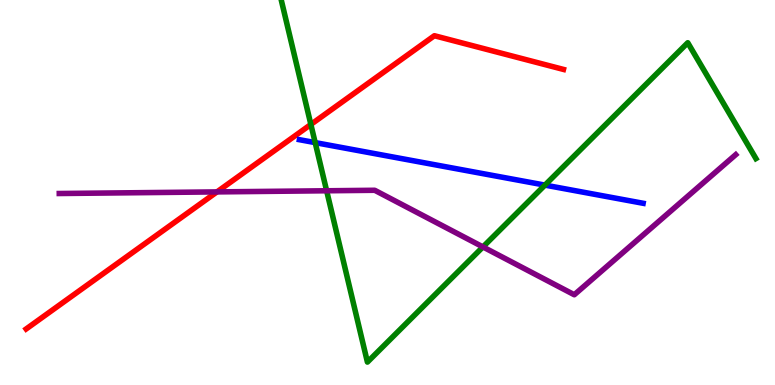[{'lines': ['blue', 'red'], 'intersections': []}, {'lines': ['green', 'red'], 'intersections': [{'x': 4.01, 'y': 6.77}]}, {'lines': ['purple', 'red'], 'intersections': [{'x': 2.8, 'y': 5.02}]}, {'lines': ['blue', 'green'], 'intersections': [{'x': 4.07, 'y': 6.3}, {'x': 7.03, 'y': 5.19}]}, {'lines': ['blue', 'purple'], 'intersections': []}, {'lines': ['green', 'purple'], 'intersections': [{'x': 4.21, 'y': 5.04}, {'x': 6.23, 'y': 3.59}]}]